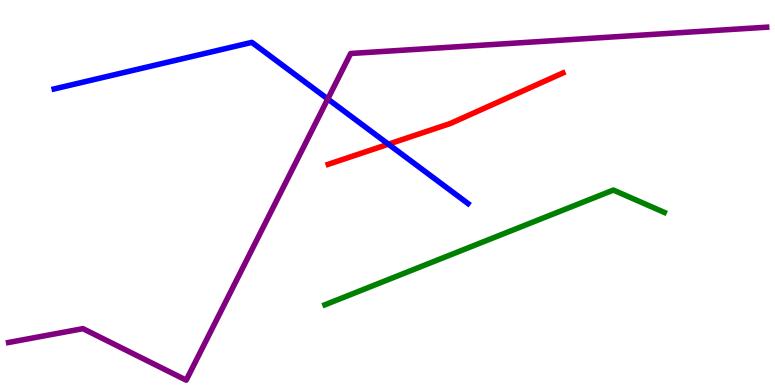[{'lines': ['blue', 'red'], 'intersections': [{'x': 5.01, 'y': 6.25}]}, {'lines': ['green', 'red'], 'intersections': []}, {'lines': ['purple', 'red'], 'intersections': []}, {'lines': ['blue', 'green'], 'intersections': []}, {'lines': ['blue', 'purple'], 'intersections': [{'x': 4.23, 'y': 7.43}]}, {'lines': ['green', 'purple'], 'intersections': []}]